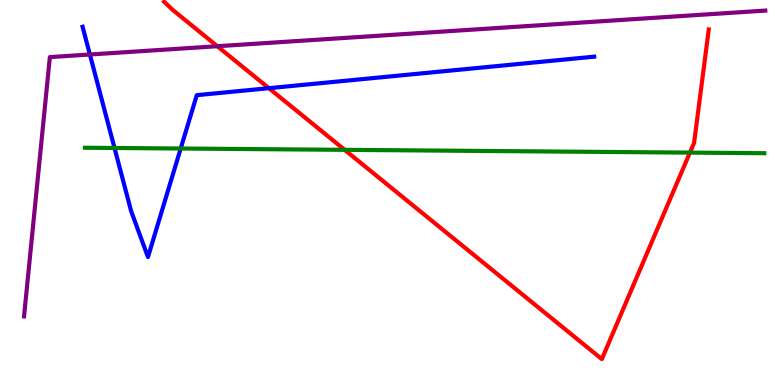[{'lines': ['blue', 'red'], 'intersections': [{'x': 3.47, 'y': 7.71}]}, {'lines': ['green', 'red'], 'intersections': [{'x': 4.45, 'y': 6.11}, {'x': 8.9, 'y': 6.04}]}, {'lines': ['purple', 'red'], 'intersections': [{'x': 2.8, 'y': 8.8}]}, {'lines': ['blue', 'green'], 'intersections': [{'x': 1.48, 'y': 6.16}, {'x': 2.33, 'y': 6.14}]}, {'lines': ['blue', 'purple'], 'intersections': [{'x': 1.16, 'y': 8.58}]}, {'lines': ['green', 'purple'], 'intersections': []}]